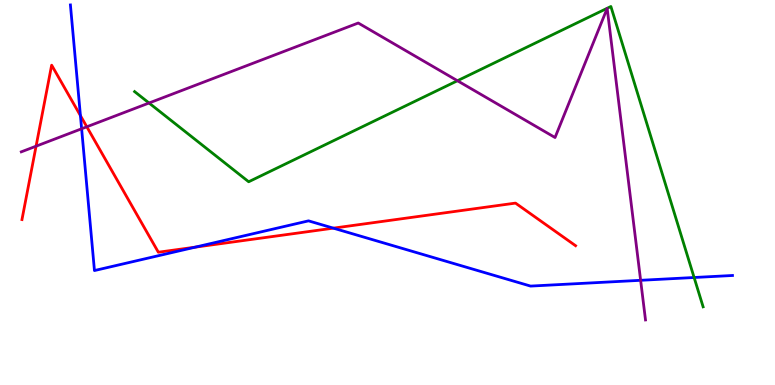[{'lines': ['blue', 'red'], 'intersections': [{'x': 1.04, 'y': 7.0}, {'x': 2.52, 'y': 3.58}, {'x': 4.3, 'y': 4.07}]}, {'lines': ['green', 'red'], 'intersections': []}, {'lines': ['purple', 'red'], 'intersections': [{'x': 0.466, 'y': 6.2}, {'x': 1.12, 'y': 6.71}]}, {'lines': ['blue', 'green'], 'intersections': [{'x': 8.96, 'y': 2.79}]}, {'lines': ['blue', 'purple'], 'intersections': [{'x': 1.05, 'y': 6.66}, {'x': 8.27, 'y': 2.72}]}, {'lines': ['green', 'purple'], 'intersections': [{'x': 1.92, 'y': 7.32}, {'x': 5.9, 'y': 7.9}]}]